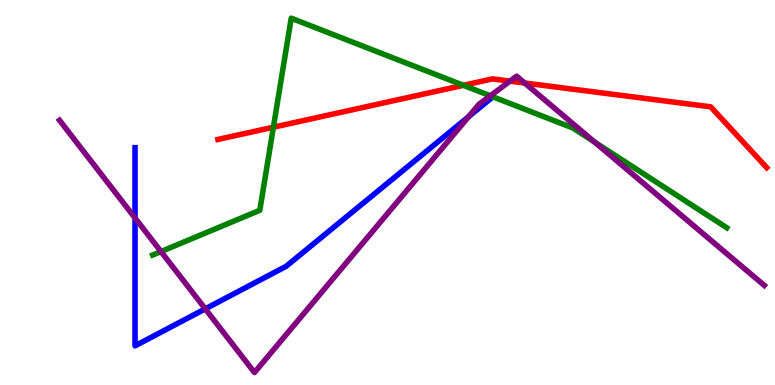[{'lines': ['blue', 'red'], 'intersections': []}, {'lines': ['green', 'red'], 'intersections': [{'x': 3.53, 'y': 6.7}, {'x': 5.98, 'y': 7.78}]}, {'lines': ['purple', 'red'], 'intersections': [{'x': 6.58, 'y': 7.89}, {'x': 6.77, 'y': 7.84}]}, {'lines': ['blue', 'green'], 'intersections': []}, {'lines': ['blue', 'purple'], 'intersections': [{'x': 1.74, 'y': 4.34}, {'x': 2.65, 'y': 1.98}, {'x': 6.05, 'y': 6.97}]}, {'lines': ['green', 'purple'], 'intersections': [{'x': 2.08, 'y': 3.47}, {'x': 6.33, 'y': 7.51}, {'x': 7.67, 'y': 6.31}]}]